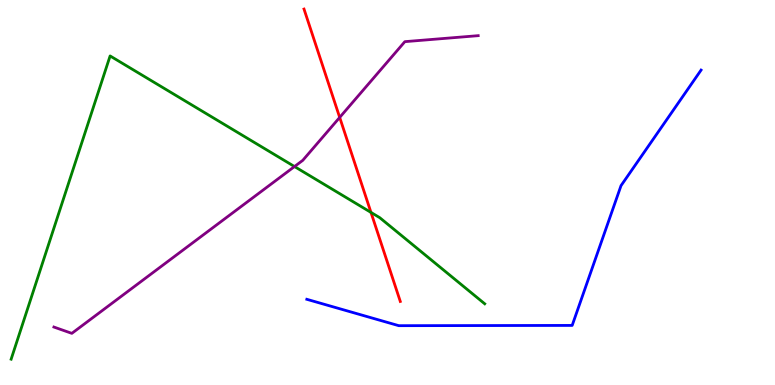[{'lines': ['blue', 'red'], 'intersections': []}, {'lines': ['green', 'red'], 'intersections': [{'x': 4.79, 'y': 4.48}]}, {'lines': ['purple', 'red'], 'intersections': [{'x': 4.38, 'y': 6.95}]}, {'lines': ['blue', 'green'], 'intersections': []}, {'lines': ['blue', 'purple'], 'intersections': []}, {'lines': ['green', 'purple'], 'intersections': [{'x': 3.8, 'y': 5.67}]}]